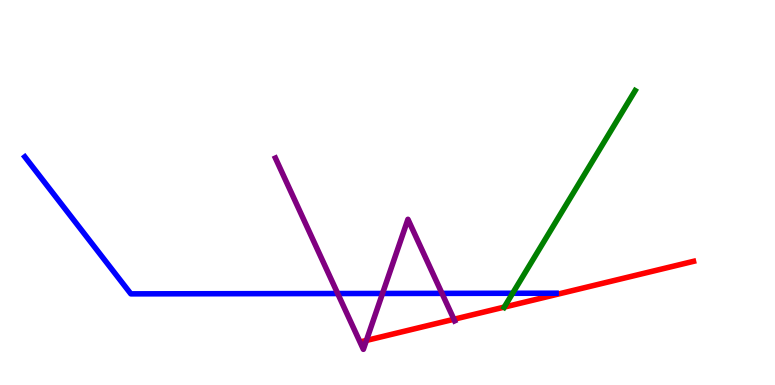[{'lines': ['blue', 'red'], 'intersections': []}, {'lines': ['green', 'red'], 'intersections': [{'x': 6.51, 'y': 2.02}]}, {'lines': ['purple', 'red'], 'intersections': [{'x': 4.73, 'y': 1.16}, {'x': 5.86, 'y': 1.71}]}, {'lines': ['blue', 'green'], 'intersections': [{'x': 6.61, 'y': 2.38}]}, {'lines': ['blue', 'purple'], 'intersections': [{'x': 4.36, 'y': 2.38}, {'x': 4.94, 'y': 2.38}, {'x': 5.7, 'y': 2.38}]}, {'lines': ['green', 'purple'], 'intersections': []}]